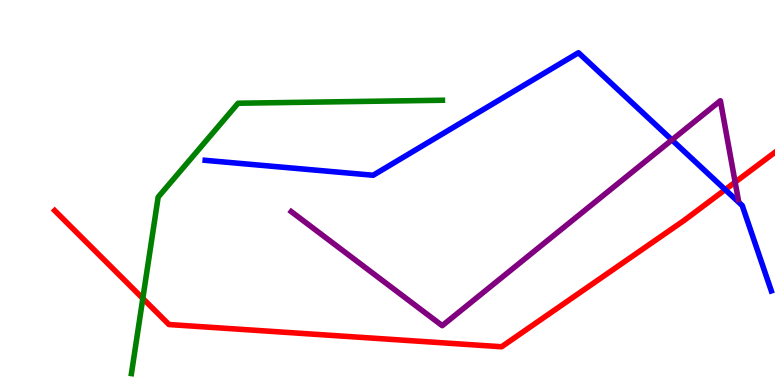[{'lines': ['blue', 'red'], 'intersections': [{'x': 9.36, 'y': 5.07}]}, {'lines': ['green', 'red'], 'intersections': [{'x': 1.84, 'y': 2.25}]}, {'lines': ['purple', 'red'], 'intersections': [{'x': 9.49, 'y': 5.27}]}, {'lines': ['blue', 'green'], 'intersections': []}, {'lines': ['blue', 'purple'], 'intersections': [{'x': 8.67, 'y': 6.37}]}, {'lines': ['green', 'purple'], 'intersections': []}]